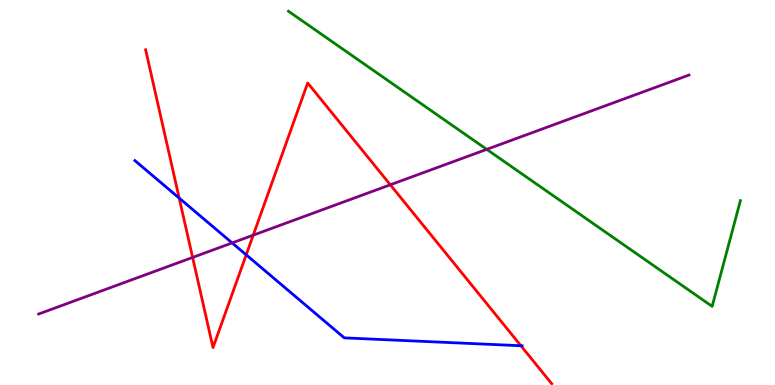[{'lines': ['blue', 'red'], 'intersections': [{'x': 2.31, 'y': 4.85}, {'x': 3.18, 'y': 3.38}, {'x': 6.72, 'y': 1.02}]}, {'lines': ['green', 'red'], 'intersections': []}, {'lines': ['purple', 'red'], 'intersections': [{'x': 2.49, 'y': 3.31}, {'x': 3.27, 'y': 3.89}, {'x': 5.04, 'y': 5.2}]}, {'lines': ['blue', 'green'], 'intersections': []}, {'lines': ['blue', 'purple'], 'intersections': [{'x': 3.0, 'y': 3.69}]}, {'lines': ['green', 'purple'], 'intersections': [{'x': 6.28, 'y': 6.12}]}]